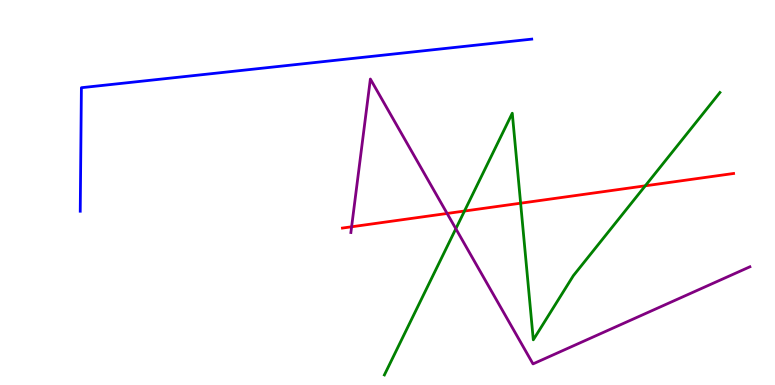[{'lines': ['blue', 'red'], 'intersections': []}, {'lines': ['green', 'red'], 'intersections': [{'x': 5.99, 'y': 4.52}, {'x': 6.72, 'y': 4.72}, {'x': 8.33, 'y': 5.17}]}, {'lines': ['purple', 'red'], 'intersections': [{'x': 4.54, 'y': 4.11}, {'x': 5.77, 'y': 4.46}]}, {'lines': ['blue', 'green'], 'intersections': []}, {'lines': ['blue', 'purple'], 'intersections': []}, {'lines': ['green', 'purple'], 'intersections': [{'x': 5.88, 'y': 4.06}]}]